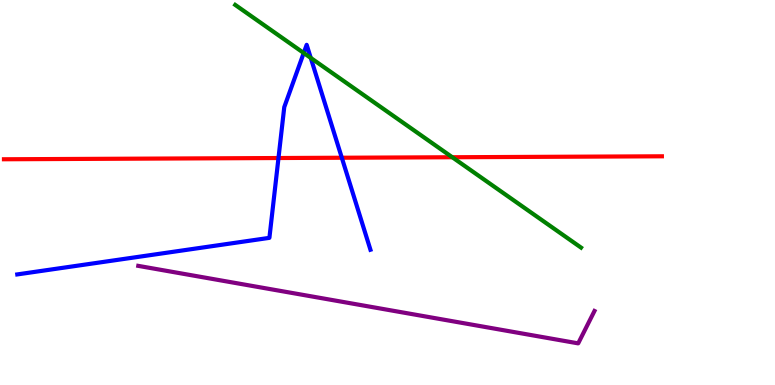[{'lines': ['blue', 'red'], 'intersections': [{'x': 3.59, 'y': 5.9}, {'x': 4.41, 'y': 5.9}]}, {'lines': ['green', 'red'], 'intersections': [{'x': 5.84, 'y': 5.92}]}, {'lines': ['purple', 'red'], 'intersections': []}, {'lines': ['blue', 'green'], 'intersections': [{'x': 3.92, 'y': 8.62}, {'x': 4.01, 'y': 8.5}]}, {'lines': ['blue', 'purple'], 'intersections': []}, {'lines': ['green', 'purple'], 'intersections': []}]